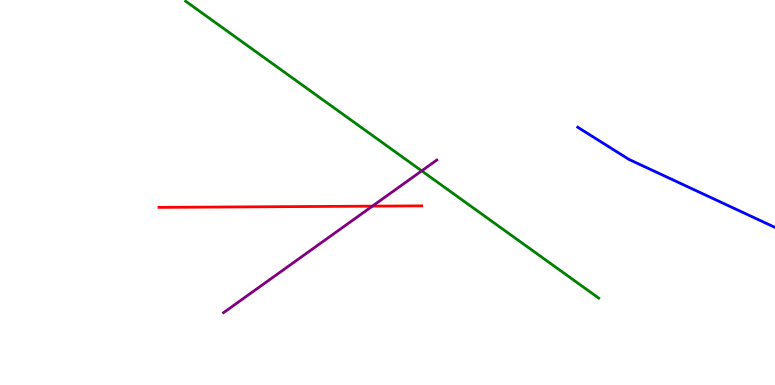[{'lines': ['blue', 'red'], 'intersections': []}, {'lines': ['green', 'red'], 'intersections': []}, {'lines': ['purple', 'red'], 'intersections': [{'x': 4.8, 'y': 4.65}]}, {'lines': ['blue', 'green'], 'intersections': []}, {'lines': ['blue', 'purple'], 'intersections': []}, {'lines': ['green', 'purple'], 'intersections': [{'x': 5.44, 'y': 5.56}]}]